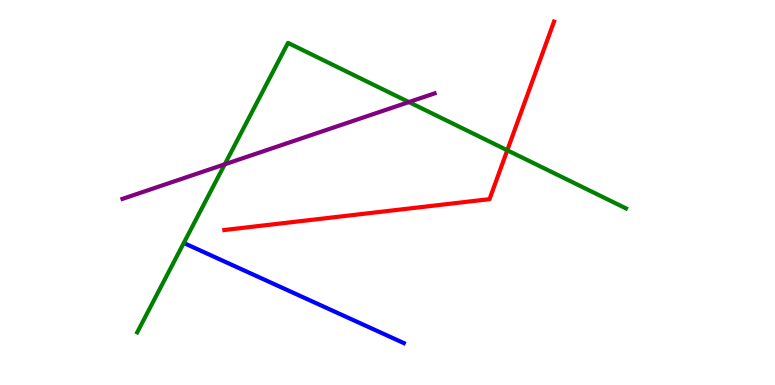[{'lines': ['blue', 'red'], 'intersections': []}, {'lines': ['green', 'red'], 'intersections': [{'x': 6.55, 'y': 6.1}]}, {'lines': ['purple', 'red'], 'intersections': []}, {'lines': ['blue', 'green'], 'intersections': []}, {'lines': ['blue', 'purple'], 'intersections': []}, {'lines': ['green', 'purple'], 'intersections': [{'x': 2.9, 'y': 5.73}, {'x': 5.28, 'y': 7.35}]}]